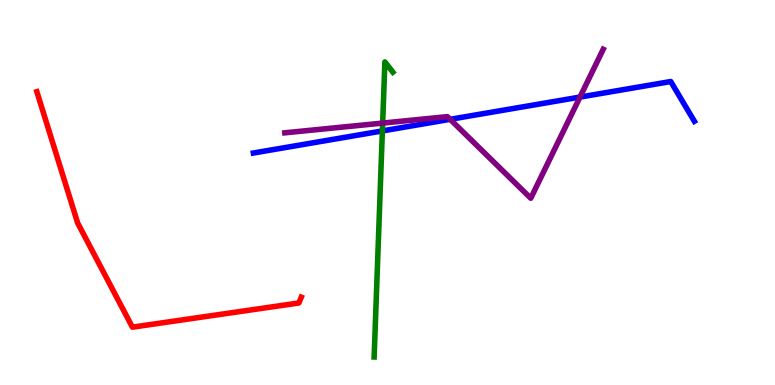[{'lines': ['blue', 'red'], 'intersections': []}, {'lines': ['green', 'red'], 'intersections': []}, {'lines': ['purple', 'red'], 'intersections': []}, {'lines': ['blue', 'green'], 'intersections': [{'x': 4.93, 'y': 6.6}]}, {'lines': ['blue', 'purple'], 'intersections': [{'x': 5.81, 'y': 6.9}, {'x': 7.48, 'y': 7.48}]}, {'lines': ['green', 'purple'], 'intersections': [{'x': 4.94, 'y': 6.8}]}]